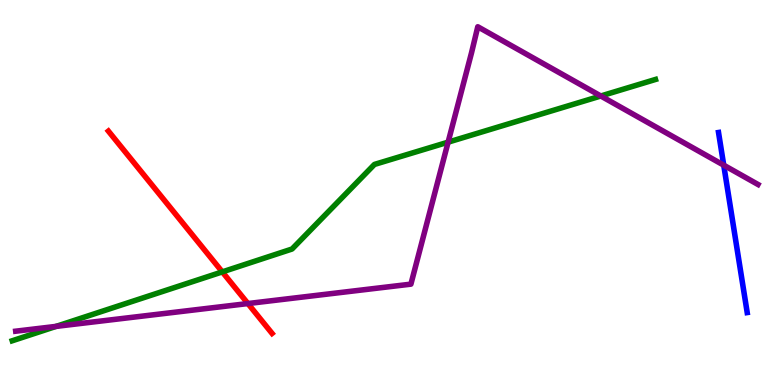[{'lines': ['blue', 'red'], 'intersections': []}, {'lines': ['green', 'red'], 'intersections': [{'x': 2.87, 'y': 2.94}]}, {'lines': ['purple', 'red'], 'intersections': [{'x': 3.2, 'y': 2.12}]}, {'lines': ['blue', 'green'], 'intersections': []}, {'lines': ['blue', 'purple'], 'intersections': [{'x': 9.34, 'y': 5.71}]}, {'lines': ['green', 'purple'], 'intersections': [{'x': 0.724, 'y': 1.52}, {'x': 5.78, 'y': 6.31}, {'x': 7.75, 'y': 7.51}]}]